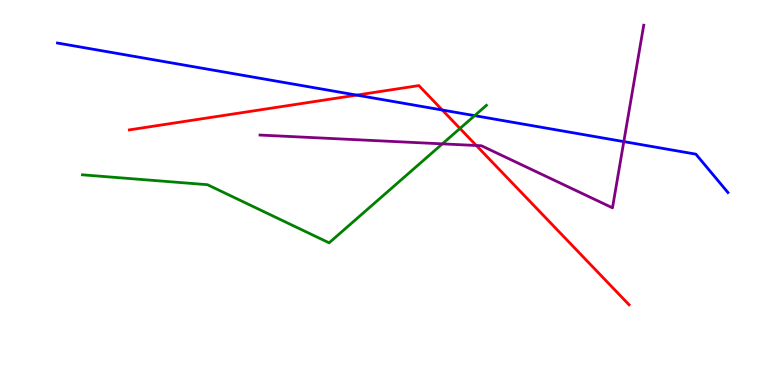[{'lines': ['blue', 'red'], 'intersections': [{'x': 4.6, 'y': 7.53}, {'x': 5.71, 'y': 7.14}]}, {'lines': ['green', 'red'], 'intersections': [{'x': 5.94, 'y': 6.66}]}, {'lines': ['purple', 'red'], 'intersections': [{'x': 6.15, 'y': 6.22}]}, {'lines': ['blue', 'green'], 'intersections': [{'x': 6.12, 'y': 7.0}]}, {'lines': ['blue', 'purple'], 'intersections': [{'x': 8.05, 'y': 6.32}]}, {'lines': ['green', 'purple'], 'intersections': [{'x': 5.71, 'y': 6.26}]}]